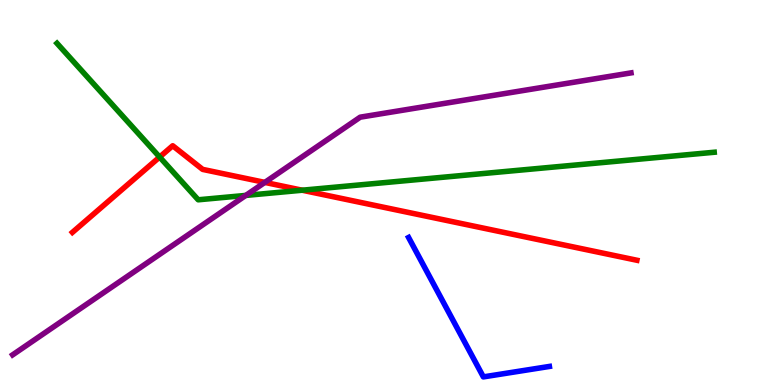[{'lines': ['blue', 'red'], 'intersections': []}, {'lines': ['green', 'red'], 'intersections': [{'x': 2.06, 'y': 5.92}, {'x': 3.9, 'y': 5.06}]}, {'lines': ['purple', 'red'], 'intersections': [{'x': 3.42, 'y': 5.26}]}, {'lines': ['blue', 'green'], 'intersections': []}, {'lines': ['blue', 'purple'], 'intersections': []}, {'lines': ['green', 'purple'], 'intersections': [{'x': 3.17, 'y': 4.92}]}]